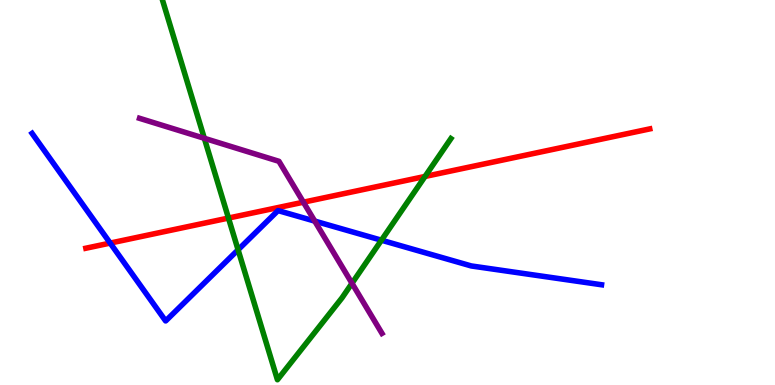[{'lines': ['blue', 'red'], 'intersections': [{'x': 1.42, 'y': 3.69}]}, {'lines': ['green', 'red'], 'intersections': [{'x': 2.95, 'y': 4.34}, {'x': 5.48, 'y': 5.42}]}, {'lines': ['purple', 'red'], 'intersections': [{'x': 3.92, 'y': 4.75}]}, {'lines': ['blue', 'green'], 'intersections': [{'x': 3.07, 'y': 3.51}, {'x': 4.92, 'y': 3.76}]}, {'lines': ['blue', 'purple'], 'intersections': [{'x': 4.06, 'y': 4.26}]}, {'lines': ['green', 'purple'], 'intersections': [{'x': 2.64, 'y': 6.41}, {'x': 4.54, 'y': 2.64}]}]